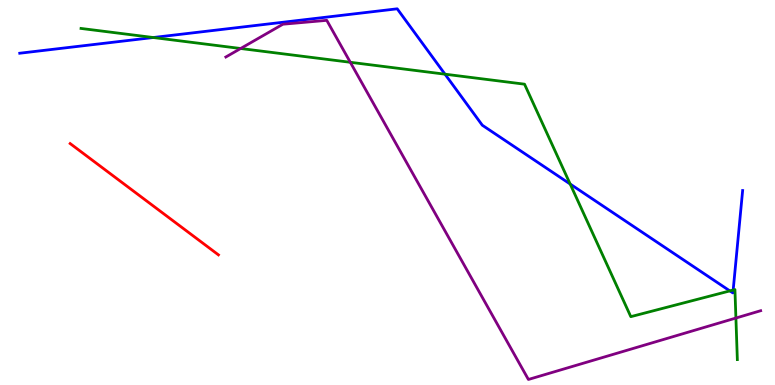[{'lines': ['blue', 'red'], 'intersections': []}, {'lines': ['green', 'red'], 'intersections': []}, {'lines': ['purple', 'red'], 'intersections': []}, {'lines': ['blue', 'green'], 'intersections': [{'x': 1.98, 'y': 9.03}, {'x': 5.74, 'y': 8.07}, {'x': 7.36, 'y': 5.22}, {'x': 9.42, 'y': 2.44}, {'x': 9.46, 'y': 2.47}]}, {'lines': ['blue', 'purple'], 'intersections': []}, {'lines': ['green', 'purple'], 'intersections': [{'x': 3.11, 'y': 8.74}, {'x': 4.52, 'y': 8.38}, {'x': 9.5, 'y': 1.74}]}]